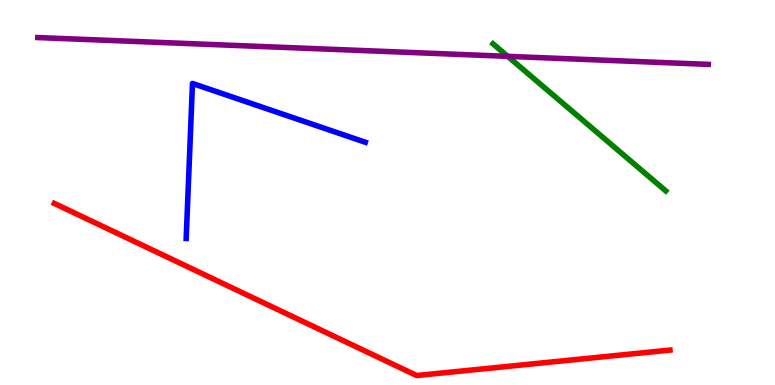[{'lines': ['blue', 'red'], 'intersections': []}, {'lines': ['green', 'red'], 'intersections': []}, {'lines': ['purple', 'red'], 'intersections': []}, {'lines': ['blue', 'green'], 'intersections': []}, {'lines': ['blue', 'purple'], 'intersections': []}, {'lines': ['green', 'purple'], 'intersections': [{'x': 6.55, 'y': 8.54}]}]